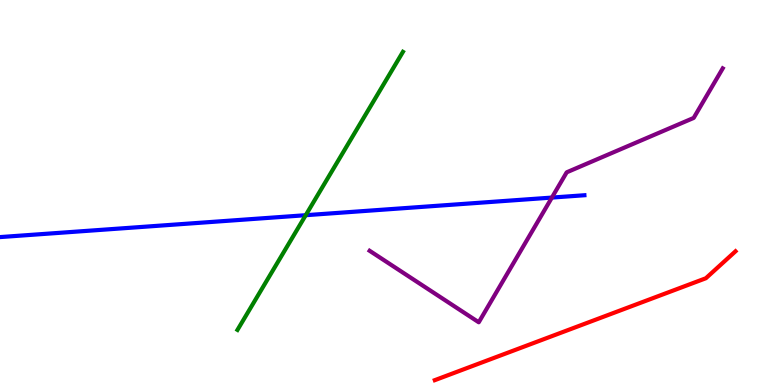[{'lines': ['blue', 'red'], 'intersections': []}, {'lines': ['green', 'red'], 'intersections': []}, {'lines': ['purple', 'red'], 'intersections': []}, {'lines': ['blue', 'green'], 'intersections': [{'x': 3.94, 'y': 4.41}]}, {'lines': ['blue', 'purple'], 'intersections': [{'x': 7.12, 'y': 4.87}]}, {'lines': ['green', 'purple'], 'intersections': []}]